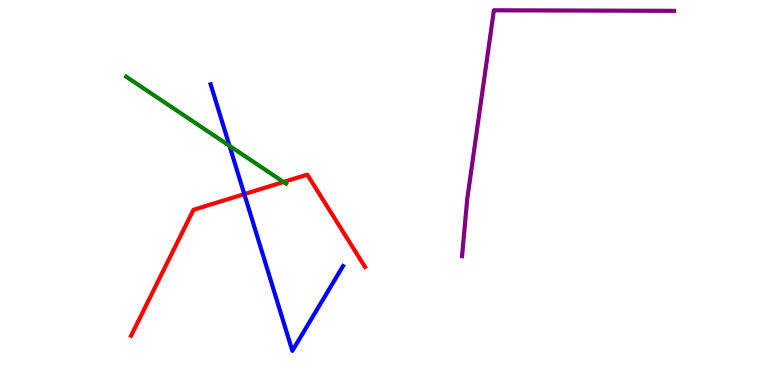[{'lines': ['blue', 'red'], 'intersections': [{'x': 3.15, 'y': 4.96}]}, {'lines': ['green', 'red'], 'intersections': [{'x': 3.66, 'y': 5.27}]}, {'lines': ['purple', 'red'], 'intersections': []}, {'lines': ['blue', 'green'], 'intersections': [{'x': 2.96, 'y': 6.21}]}, {'lines': ['blue', 'purple'], 'intersections': []}, {'lines': ['green', 'purple'], 'intersections': []}]